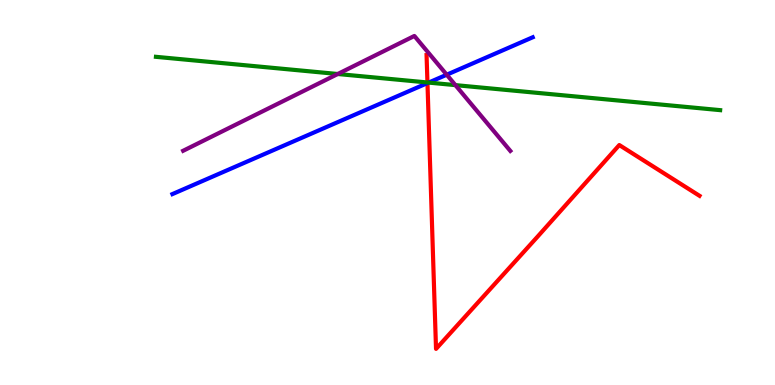[{'lines': ['blue', 'red'], 'intersections': [{'x': 5.52, 'y': 7.84}]}, {'lines': ['green', 'red'], 'intersections': [{'x': 5.52, 'y': 7.86}]}, {'lines': ['purple', 'red'], 'intersections': []}, {'lines': ['blue', 'green'], 'intersections': [{'x': 5.53, 'y': 7.85}]}, {'lines': ['blue', 'purple'], 'intersections': [{'x': 5.76, 'y': 8.06}]}, {'lines': ['green', 'purple'], 'intersections': [{'x': 4.36, 'y': 8.08}, {'x': 5.88, 'y': 7.79}]}]